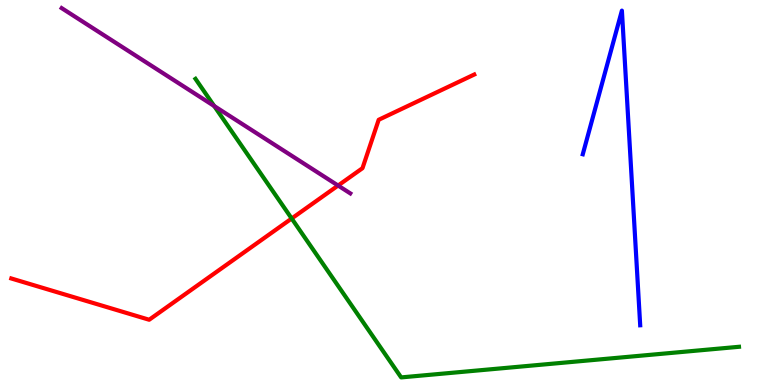[{'lines': ['blue', 'red'], 'intersections': []}, {'lines': ['green', 'red'], 'intersections': [{'x': 3.76, 'y': 4.32}]}, {'lines': ['purple', 'red'], 'intersections': [{'x': 4.36, 'y': 5.18}]}, {'lines': ['blue', 'green'], 'intersections': []}, {'lines': ['blue', 'purple'], 'intersections': []}, {'lines': ['green', 'purple'], 'intersections': [{'x': 2.76, 'y': 7.25}]}]